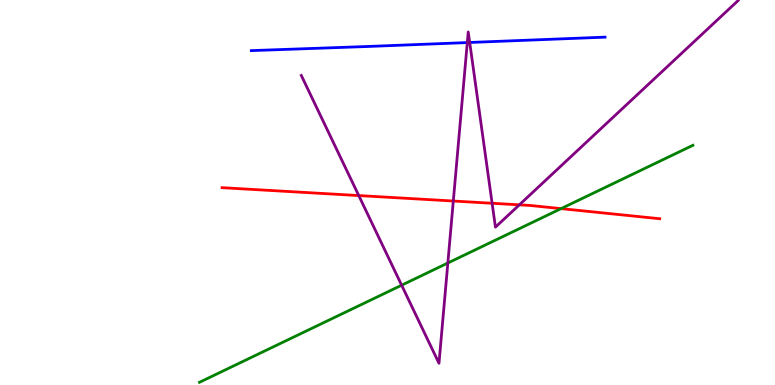[{'lines': ['blue', 'red'], 'intersections': []}, {'lines': ['green', 'red'], 'intersections': [{'x': 7.24, 'y': 4.58}]}, {'lines': ['purple', 'red'], 'intersections': [{'x': 4.63, 'y': 4.92}, {'x': 5.85, 'y': 4.78}, {'x': 6.35, 'y': 4.72}, {'x': 6.7, 'y': 4.68}]}, {'lines': ['blue', 'green'], 'intersections': []}, {'lines': ['blue', 'purple'], 'intersections': [{'x': 6.03, 'y': 8.89}, {'x': 6.06, 'y': 8.9}]}, {'lines': ['green', 'purple'], 'intersections': [{'x': 5.18, 'y': 2.59}, {'x': 5.78, 'y': 3.17}]}]